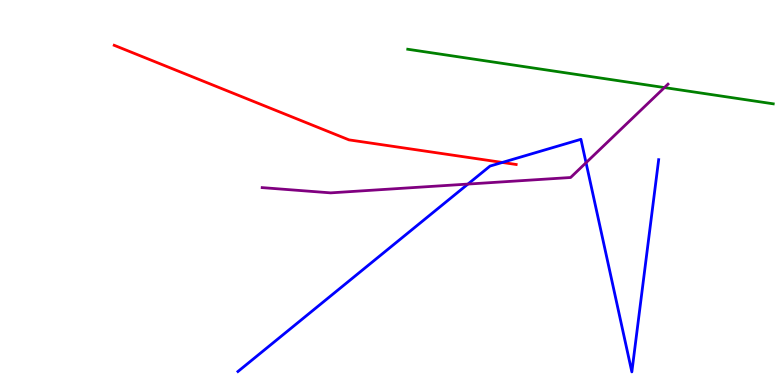[{'lines': ['blue', 'red'], 'intersections': [{'x': 6.48, 'y': 5.78}]}, {'lines': ['green', 'red'], 'intersections': []}, {'lines': ['purple', 'red'], 'intersections': []}, {'lines': ['blue', 'green'], 'intersections': []}, {'lines': ['blue', 'purple'], 'intersections': [{'x': 6.04, 'y': 5.22}, {'x': 7.56, 'y': 5.77}]}, {'lines': ['green', 'purple'], 'intersections': [{'x': 8.57, 'y': 7.73}]}]